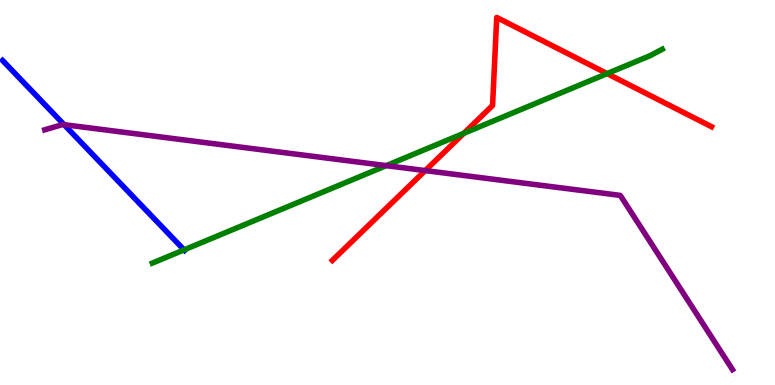[{'lines': ['blue', 'red'], 'intersections': []}, {'lines': ['green', 'red'], 'intersections': [{'x': 5.98, 'y': 6.54}, {'x': 7.83, 'y': 8.09}]}, {'lines': ['purple', 'red'], 'intersections': [{'x': 5.49, 'y': 5.57}]}, {'lines': ['blue', 'green'], 'intersections': [{'x': 2.38, 'y': 3.51}]}, {'lines': ['blue', 'purple'], 'intersections': [{'x': 0.827, 'y': 6.76}]}, {'lines': ['green', 'purple'], 'intersections': [{'x': 4.98, 'y': 5.7}]}]